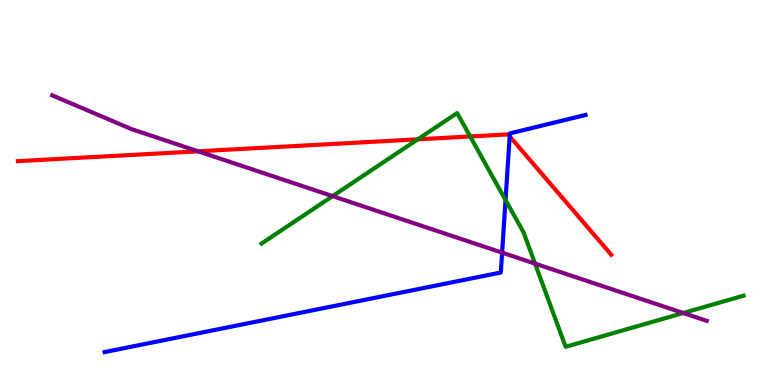[{'lines': ['blue', 'red'], 'intersections': [{'x': 6.58, 'y': 6.46}]}, {'lines': ['green', 'red'], 'intersections': [{'x': 5.39, 'y': 6.38}, {'x': 6.07, 'y': 6.46}]}, {'lines': ['purple', 'red'], 'intersections': [{'x': 2.56, 'y': 6.07}]}, {'lines': ['blue', 'green'], 'intersections': [{'x': 6.52, 'y': 4.81}]}, {'lines': ['blue', 'purple'], 'intersections': [{'x': 6.48, 'y': 3.44}]}, {'lines': ['green', 'purple'], 'intersections': [{'x': 4.29, 'y': 4.91}, {'x': 6.9, 'y': 3.15}, {'x': 8.82, 'y': 1.87}]}]